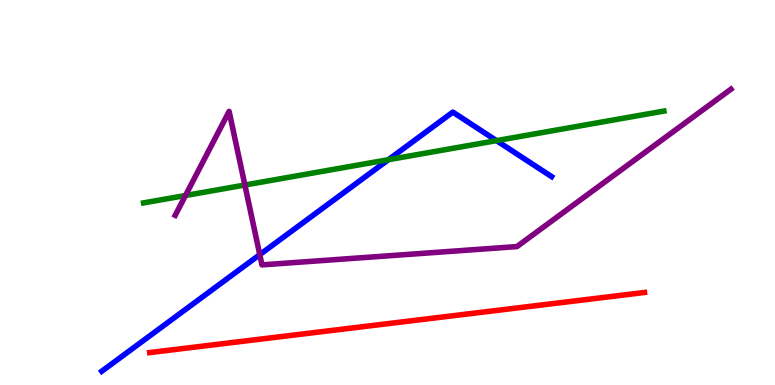[{'lines': ['blue', 'red'], 'intersections': []}, {'lines': ['green', 'red'], 'intersections': []}, {'lines': ['purple', 'red'], 'intersections': []}, {'lines': ['blue', 'green'], 'intersections': [{'x': 5.01, 'y': 5.85}, {'x': 6.41, 'y': 6.35}]}, {'lines': ['blue', 'purple'], 'intersections': [{'x': 3.35, 'y': 3.39}]}, {'lines': ['green', 'purple'], 'intersections': [{'x': 2.39, 'y': 4.92}, {'x': 3.16, 'y': 5.19}]}]